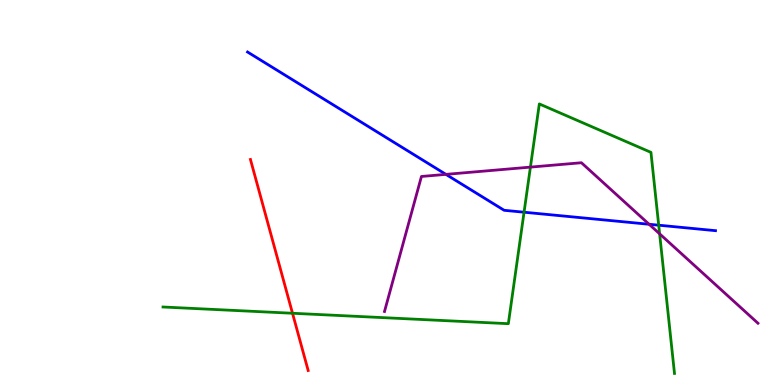[{'lines': ['blue', 'red'], 'intersections': []}, {'lines': ['green', 'red'], 'intersections': [{'x': 3.77, 'y': 1.86}]}, {'lines': ['purple', 'red'], 'intersections': []}, {'lines': ['blue', 'green'], 'intersections': [{'x': 6.76, 'y': 4.49}, {'x': 8.5, 'y': 4.15}]}, {'lines': ['blue', 'purple'], 'intersections': [{'x': 5.75, 'y': 5.47}, {'x': 8.38, 'y': 4.17}]}, {'lines': ['green', 'purple'], 'intersections': [{'x': 6.84, 'y': 5.66}, {'x': 8.51, 'y': 3.93}]}]